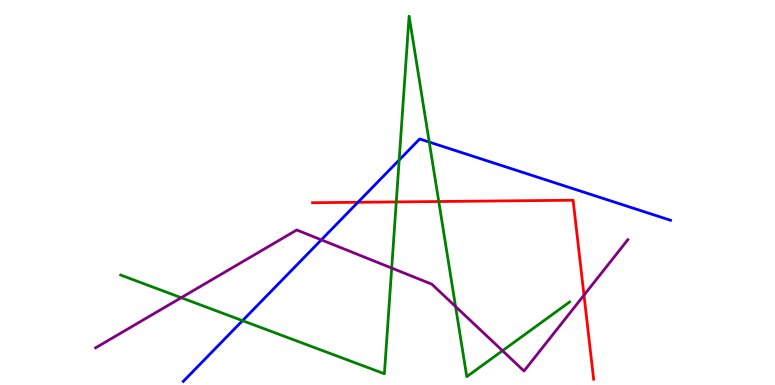[{'lines': ['blue', 'red'], 'intersections': [{'x': 4.62, 'y': 4.75}]}, {'lines': ['green', 'red'], 'intersections': [{'x': 5.11, 'y': 4.76}, {'x': 5.66, 'y': 4.77}]}, {'lines': ['purple', 'red'], 'intersections': [{'x': 7.54, 'y': 2.33}]}, {'lines': ['blue', 'green'], 'intersections': [{'x': 3.13, 'y': 1.67}, {'x': 5.15, 'y': 5.84}, {'x': 5.54, 'y': 6.31}]}, {'lines': ['blue', 'purple'], 'intersections': [{'x': 4.15, 'y': 3.77}]}, {'lines': ['green', 'purple'], 'intersections': [{'x': 2.34, 'y': 2.27}, {'x': 5.05, 'y': 3.04}, {'x': 5.88, 'y': 2.04}, {'x': 6.48, 'y': 0.891}]}]